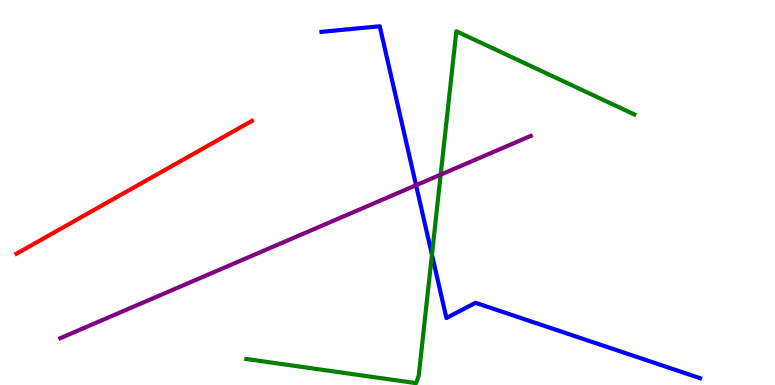[{'lines': ['blue', 'red'], 'intersections': []}, {'lines': ['green', 'red'], 'intersections': []}, {'lines': ['purple', 'red'], 'intersections': []}, {'lines': ['blue', 'green'], 'intersections': [{'x': 5.57, 'y': 3.39}]}, {'lines': ['blue', 'purple'], 'intersections': [{'x': 5.37, 'y': 5.19}]}, {'lines': ['green', 'purple'], 'intersections': [{'x': 5.69, 'y': 5.46}]}]